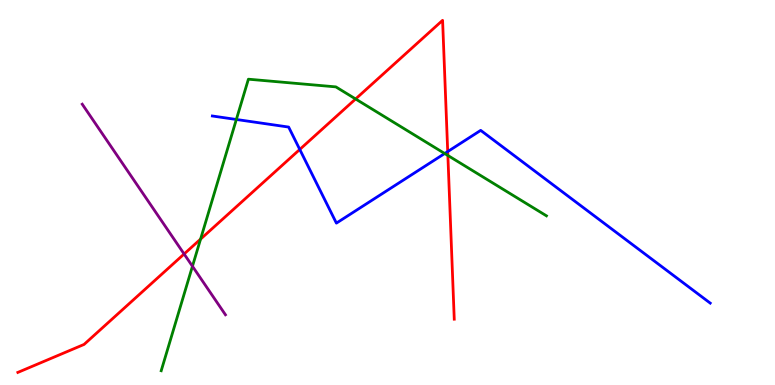[{'lines': ['blue', 'red'], 'intersections': [{'x': 3.87, 'y': 6.12}, {'x': 5.78, 'y': 6.06}]}, {'lines': ['green', 'red'], 'intersections': [{'x': 2.59, 'y': 3.79}, {'x': 4.59, 'y': 7.43}, {'x': 5.78, 'y': 5.96}]}, {'lines': ['purple', 'red'], 'intersections': [{'x': 2.38, 'y': 3.4}]}, {'lines': ['blue', 'green'], 'intersections': [{'x': 3.05, 'y': 6.9}, {'x': 5.74, 'y': 6.01}]}, {'lines': ['blue', 'purple'], 'intersections': []}, {'lines': ['green', 'purple'], 'intersections': [{'x': 2.48, 'y': 3.08}]}]